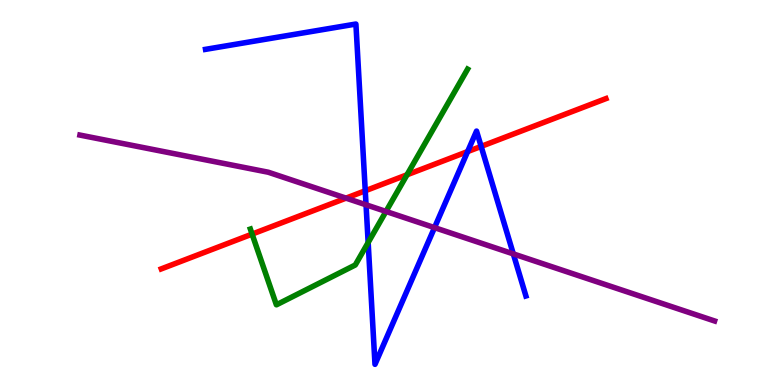[{'lines': ['blue', 'red'], 'intersections': [{'x': 4.71, 'y': 5.04}, {'x': 6.03, 'y': 6.06}, {'x': 6.21, 'y': 6.2}]}, {'lines': ['green', 'red'], 'intersections': [{'x': 3.25, 'y': 3.92}, {'x': 5.25, 'y': 5.46}]}, {'lines': ['purple', 'red'], 'intersections': [{'x': 4.46, 'y': 4.85}]}, {'lines': ['blue', 'green'], 'intersections': [{'x': 4.75, 'y': 3.7}]}, {'lines': ['blue', 'purple'], 'intersections': [{'x': 4.72, 'y': 4.68}, {'x': 5.61, 'y': 4.09}, {'x': 6.62, 'y': 3.41}]}, {'lines': ['green', 'purple'], 'intersections': [{'x': 4.98, 'y': 4.51}]}]